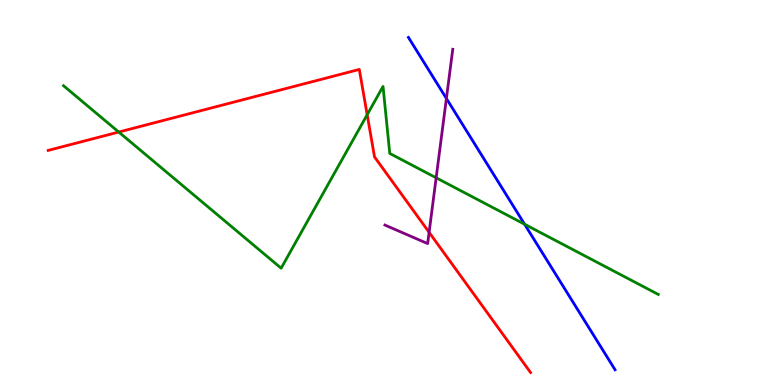[{'lines': ['blue', 'red'], 'intersections': []}, {'lines': ['green', 'red'], 'intersections': [{'x': 1.53, 'y': 6.57}, {'x': 4.74, 'y': 7.02}]}, {'lines': ['purple', 'red'], 'intersections': [{'x': 5.54, 'y': 3.97}]}, {'lines': ['blue', 'green'], 'intersections': [{'x': 6.77, 'y': 4.18}]}, {'lines': ['blue', 'purple'], 'intersections': [{'x': 5.76, 'y': 7.44}]}, {'lines': ['green', 'purple'], 'intersections': [{'x': 5.63, 'y': 5.38}]}]